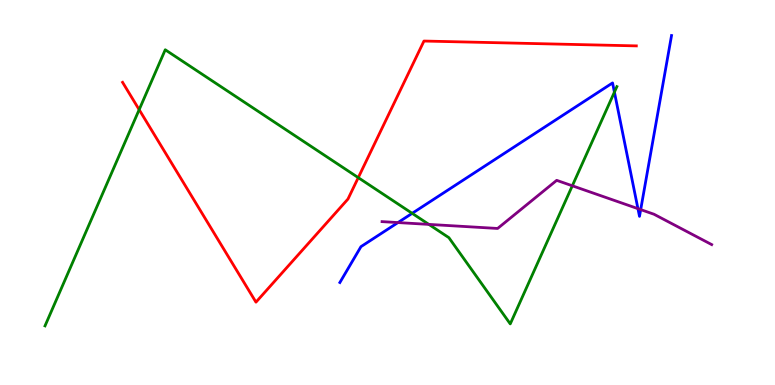[{'lines': ['blue', 'red'], 'intersections': []}, {'lines': ['green', 'red'], 'intersections': [{'x': 1.8, 'y': 7.15}, {'x': 4.62, 'y': 5.39}]}, {'lines': ['purple', 'red'], 'intersections': []}, {'lines': ['blue', 'green'], 'intersections': [{'x': 5.32, 'y': 4.46}, {'x': 7.93, 'y': 7.61}]}, {'lines': ['blue', 'purple'], 'intersections': [{'x': 5.14, 'y': 4.22}, {'x': 8.23, 'y': 4.58}, {'x': 8.27, 'y': 4.56}]}, {'lines': ['green', 'purple'], 'intersections': [{'x': 5.53, 'y': 4.17}, {'x': 7.38, 'y': 5.17}]}]